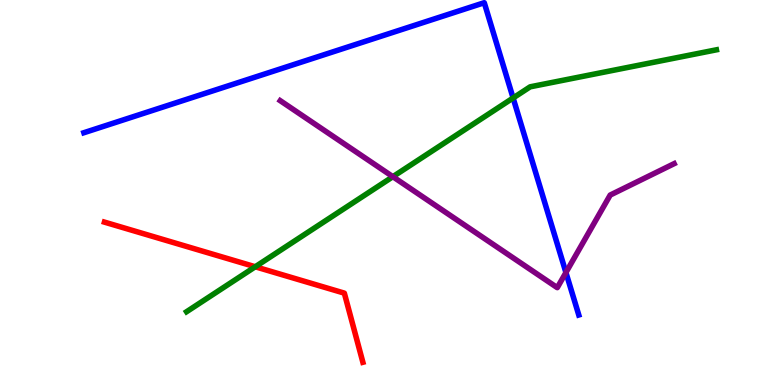[{'lines': ['blue', 'red'], 'intersections': []}, {'lines': ['green', 'red'], 'intersections': [{'x': 3.29, 'y': 3.07}]}, {'lines': ['purple', 'red'], 'intersections': []}, {'lines': ['blue', 'green'], 'intersections': [{'x': 6.62, 'y': 7.45}]}, {'lines': ['blue', 'purple'], 'intersections': [{'x': 7.3, 'y': 2.92}]}, {'lines': ['green', 'purple'], 'intersections': [{'x': 5.07, 'y': 5.41}]}]